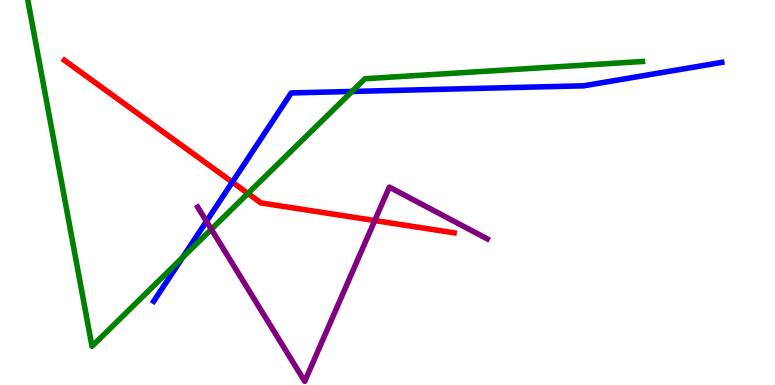[{'lines': ['blue', 'red'], 'intersections': [{'x': 3.0, 'y': 5.27}]}, {'lines': ['green', 'red'], 'intersections': [{'x': 3.2, 'y': 4.98}]}, {'lines': ['purple', 'red'], 'intersections': [{'x': 4.84, 'y': 4.27}]}, {'lines': ['blue', 'green'], 'intersections': [{'x': 2.36, 'y': 3.31}, {'x': 4.54, 'y': 7.62}]}, {'lines': ['blue', 'purple'], 'intersections': [{'x': 2.66, 'y': 4.25}]}, {'lines': ['green', 'purple'], 'intersections': [{'x': 2.73, 'y': 4.04}]}]